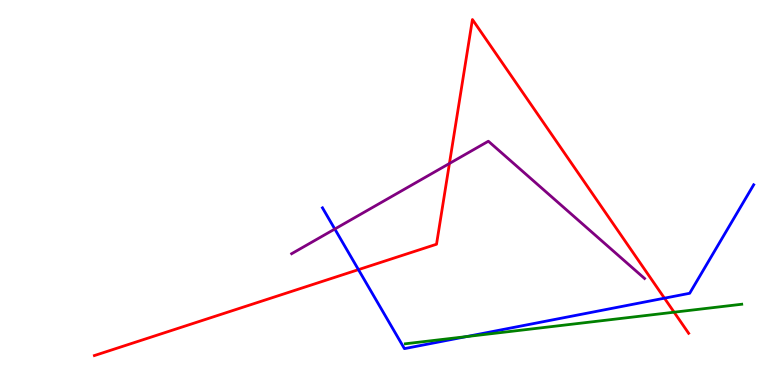[{'lines': ['blue', 'red'], 'intersections': [{'x': 4.63, 'y': 3.0}, {'x': 8.57, 'y': 2.26}]}, {'lines': ['green', 'red'], 'intersections': [{'x': 8.7, 'y': 1.89}]}, {'lines': ['purple', 'red'], 'intersections': [{'x': 5.8, 'y': 5.75}]}, {'lines': ['blue', 'green'], 'intersections': [{'x': 6.02, 'y': 1.26}]}, {'lines': ['blue', 'purple'], 'intersections': [{'x': 4.32, 'y': 4.05}]}, {'lines': ['green', 'purple'], 'intersections': []}]